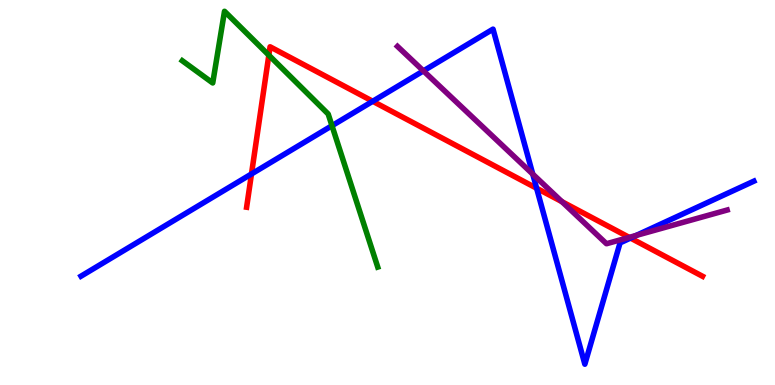[{'lines': ['blue', 'red'], 'intersections': [{'x': 3.24, 'y': 5.48}, {'x': 4.81, 'y': 7.37}, {'x': 6.92, 'y': 5.11}, {'x': 8.14, 'y': 3.82}]}, {'lines': ['green', 'red'], 'intersections': [{'x': 3.47, 'y': 8.57}]}, {'lines': ['purple', 'red'], 'intersections': [{'x': 7.25, 'y': 4.76}, {'x': 8.12, 'y': 3.83}]}, {'lines': ['blue', 'green'], 'intersections': [{'x': 4.28, 'y': 6.73}]}, {'lines': ['blue', 'purple'], 'intersections': [{'x': 5.46, 'y': 8.16}, {'x': 6.87, 'y': 5.48}, {'x': 8.21, 'y': 3.88}]}, {'lines': ['green', 'purple'], 'intersections': []}]